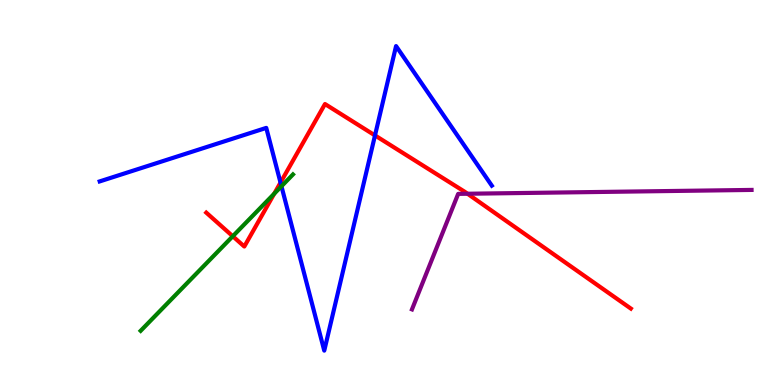[{'lines': ['blue', 'red'], 'intersections': [{'x': 3.62, 'y': 5.26}, {'x': 4.84, 'y': 6.48}]}, {'lines': ['green', 'red'], 'intersections': [{'x': 3.0, 'y': 3.86}, {'x': 3.54, 'y': 4.97}]}, {'lines': ['purple', 'red'], 'intersections': [{'x': 6.03, 'y': 4.97}]}, {'lines': ['blue', 'green'], 'intersections': [{'x': 3.63, 'y': 5.16}]}, {'lines': ['blue', 'purple'], 'intersections': []}, {'lines': ['green', 'purple'], 'intersections': []}]